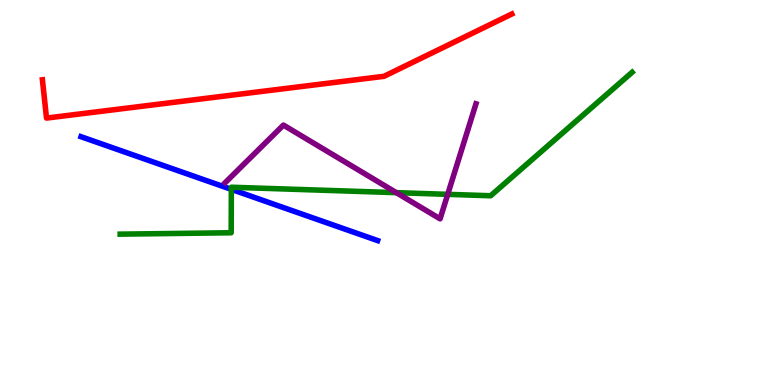[{'lines': ['blue', 'red'], 'intersections': []}, {'lines': ['green', 'red'], 'intersections': []}, {'lines': ['purple', 'red'], 'intersections': []}, {'lines': ['blue', 'green'], 'intersections': [{'x': 2.99, 'y': 5.08}]}, {'lines': ['blue', 'purple'], 'intersections': []}, {'lines': ['green', 'purple'], 'intersections': [{'x': 5.11, 'y': 5.0}, {'x': 5.78, 'y': 4.95}]}]